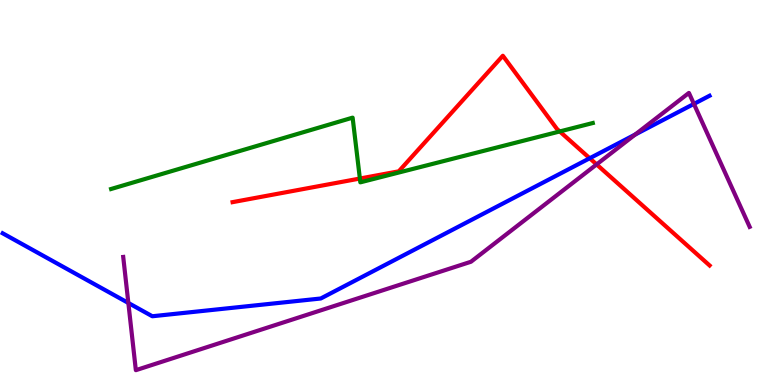[{'lines': ['blue', 'red'], 'intersections': [{'x': 7.61, 'y': 5.89}]}, {'lines': ['green', 'red'], 'intersections': [{'x': 4.64, 'y': 5.36}, {'x': 7.22, 'y': 6.59}]}, {'lines': ['purple', 'red'], 'intersections': [{'x': 7.7, 'y': 5.73}]}, {'lines': ['blue', 'green'], 'intersections': []}, {'lines': ['blue', 'purple'], 'intersections': [{'x': 1.66, 'y': 2.13}, {'x': 8.2, 'y': 6.51}, {'x': 8.95, 'y': 7.3}]}, {'lines': ['green', 'purple'], 'intersections': []}]